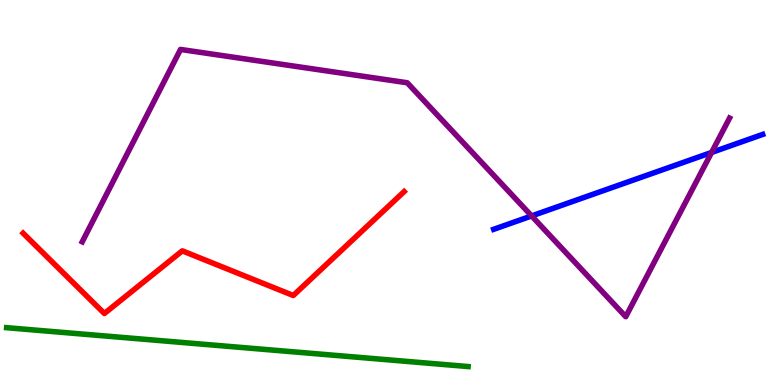[{'lines': ['blue', 'red'], 'intersections': []}, {'lines': ['green', 'red'], 'intersections': []}, {'lines': ['purple', 'red'], 'intersections': []}, {'lines': ['blue', 'green'], 'intersections': []}, {'lines': ['blue', 'purple'], 'intersections': [{'x': 6.86, 'y': 4.39}, {'x': 9.18, 'y': 6.04}]}, {'lines': ['green', 'purple'], 'intersections': []}]